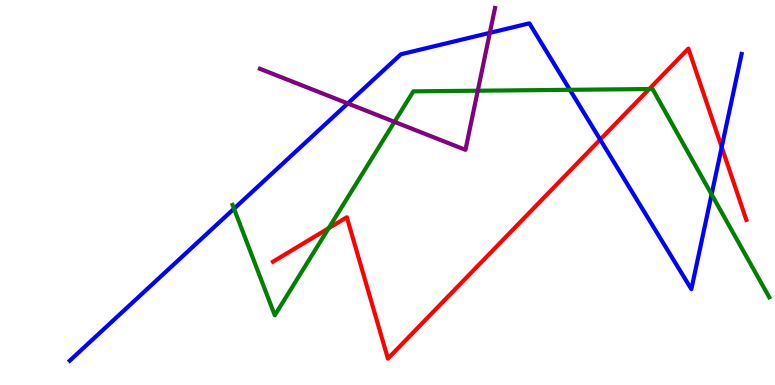[{'lines': ['blue', 'red'], 'intersections': [{'x': 7.74, 'y': 6.37}, {'x': 9.31, 'y': 6.18}]}, {'lines': ['green', 'red'], 'intersections': [{'x': 4.24, 'y': 4.07}, {'x': 8.38, 'y': 7.69}]}, {'lines': ['purple', 'red'], 'intersections': []}, {'lines': ['blue', 'green'], 'intersections': [{'x': 3.02, 'y': 4.58}, {'x': 7.35, 'y': 7.67}, {'x': 9.18, 'y': 4.95}]}, {'lines': ['blue', 'purple'], 'intersections': [{'x': 4.49, 'y': 7.31}, {'x': 6.32, 'y': 9.15}]}, {'lines': ['green', 'purple'], 'intersections': [{'x': 5.09, 'y': 6.83}, {'x': 6.16, 'y': 7.64}]}]